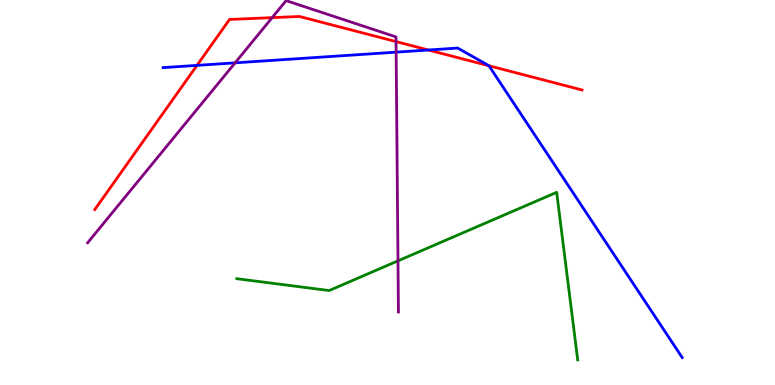[{'lines': ['blue', 'red'], 'intersections': [{'x': 2.54, 'y': 8.3}, {'x': 5.53, 'y': 8.7}, {'x': 6.31, 'y': 8.29}]}, {'lines': ['green', 'red'], 'intersections': []}, {'lines': ['purple', 'red'], 'intersections': [{'x': 3.51, 'y': 9.54}, {'x': 5.11, 'y': 8.92}]}, {'lines': ['blue', 'green'], 'intersections': []}, {'lines': ['blue', 'purple'], 'intersections': [{'x': 3.03, 'y': 8.37}, {'x': 5.11, 'y': 8.65}]}, {'lines': ['green', 'purple'], 'intersections': [{'x': 5.14, 'y': 3.22}]}]